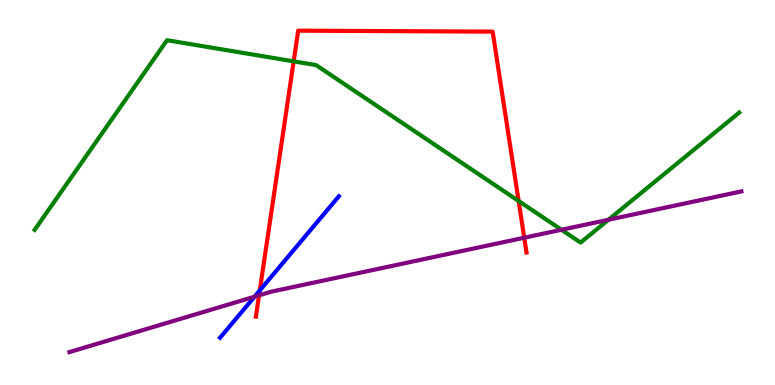[{'lines': ['blue', 'red'], 'intersections': [{'x': 3.35, 'y': 2.46}]}, {'lines': ['green', 'red'], 'intersections': [{'x': 3.79, 'y': 8.41}, {'x': 6.69, 'y': 4.78}]}, {'lines': ['purple', 'red'], 'intersections': [{'x': 3.34, 'y': 2.33}, {'x': 6.76, 'y': 3.83}]}, {'lines': ['blue', 'green'], 'intersections': []}, {'lines': ['blue', 'purple'], 'intersections': [{'x': 3.28, 'y': 2.29}]}, {'lines': ['green', 'purple'], 'intersections': [{'x': 7.25, 'y': 4.03}, {'x': 7.85, 'y': 4.29}]}]